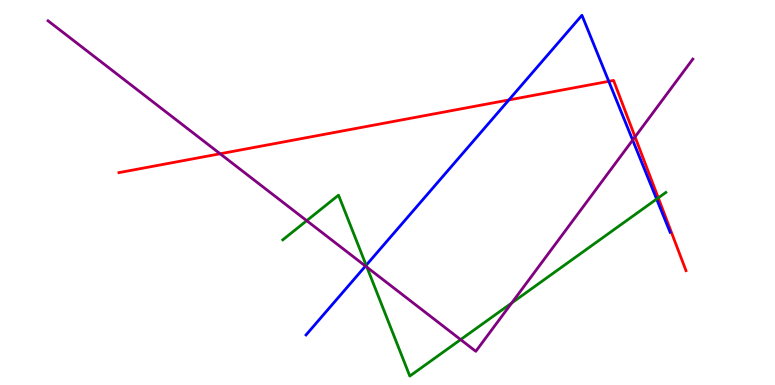[{'lines': ['blue', 'red'], 'intersections': [{'x': 6.57, 'y': 7.4}, {'x': 7.86, 'y': 7.89}]}, {'lines': ['green', 'red'], 'intersections': [{'x': 8.49, 'y': 4.86}]}, {'lines': ['purple', 'red'], 'intersections': [{'x': 2.84, 'y': 6.01}, {'x': 8.19, 'y': 6.44}]}, {'lines': ['blue', 'green'], 'intersections': [{'x': 4.72, 'y': 3.11}, {'x': 8.47, 'y': 4.83}]}, {'lines': ['blue', 'purple'], 'intersections': [{'x': 4.72, 'y': 3.09}, {'x': 8.16, 'y': 6.36}]}, {'lines': ['green', 'purple'], 'intersections': [{'x': 3.96, 'y': 4.27}, {'x': 4.73, 'y': 3.06}, {'x': 5.94, 'y': 1.18}, {'x': 6.6, 'y': 2.13}]}]